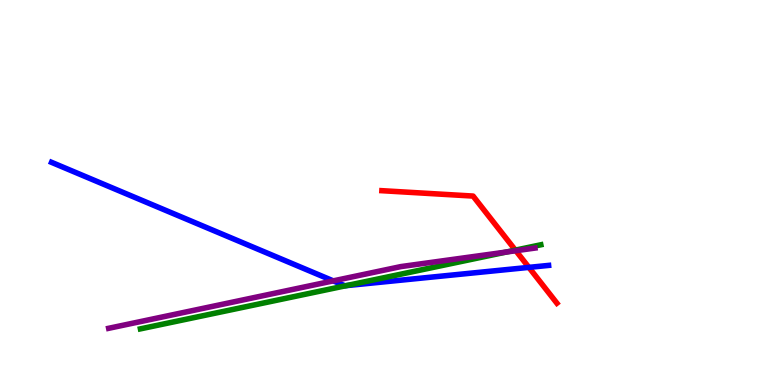[{'lines': ['blue', 'red'], 'intersections': [{'x': 6.82, 'y': 3.06}]}, {'lines': ['green', 'red'], 'intersections': [{'x': 6.65, 'y': 3.5}]}, {'lines': ['purple', 'red'], 'intersections': [{'x': 6.66, 'y': 3.49}]}, {'lines': ['blue', 'green'], 'intersections': [{'x': 4.47, 'y': 2.58}]}, {'lines': ['blue', 'purple'], 'intersections': [{'x': 4.3, 'y': 2.7}]}, {'lines': ['green', 'purple'], 'intersections': [{'x': 6.53, 'y': 3.45}]}]